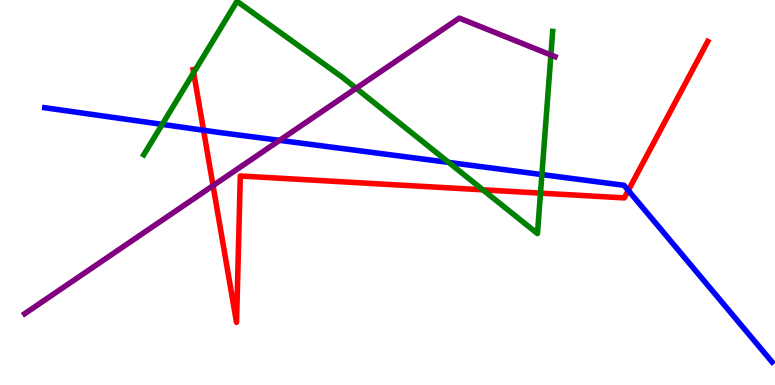[{'lines': ['blue', 'red'], 'intersections': [{'x': 2.63, 'y': 6.62}, {'x': 8.11, 'y': 5.05}]}, {'lines': ['green', 'red'], 'intersections': [{'x': 2.5, 'y': 8.11}, {'x': 6.23, 'y': 5.07}, {'x': 6.97, 'y': 4.98}]}, {'lines': ['purple', 'red'], 'intersections': [{'x': 2.75, 'y': 5.18}]}, {'lines': ['blue', 'green'], 'intersections': [{'x': 2.09, 'y': 6.77}, {'x': 5.79, 'y': 5.78}, {'x': 6.99, 'y': 5.47}]}, {'lines': ['blue', 'purple'], 'intersections': [{'x': 3.61, 'y': 6.35}]}, {'lines': ['green', 'purple'], 'intersections': [{'x': 4.6, 'y': 7.71}, {'x': 7.11, 'y': 8.57}]}]